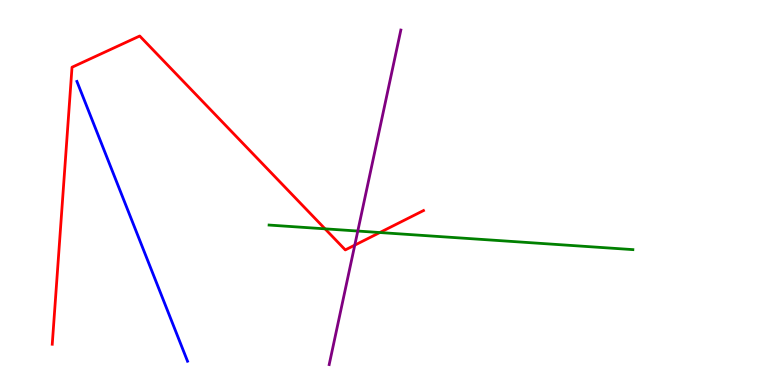[{'lines': ['blue', 'red'], 'intersections': []}, {'lines': ['green', 'red'], 'intersections': [{'x': 4.19, 'y': 4.06}, {'x': 4.9, 'y': 3.96}]}, {'lines': ['purple', 'red'], 'intersections': [{'x': 4.58, 'y': 3.63}]}, {'lines': ['blue', 'green'], 'intersections': []}, {'lines': ['blue', 'purple'], 'intersections': []}, {'lines': ['green', 'purple'], 'intersections': [{'x': 4.62, 'y': 4.0}]}]